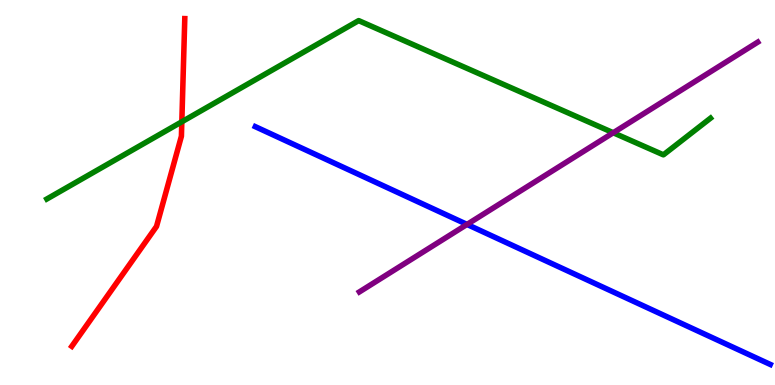[{'lines': ['blue', 'red'], 'intersections': []}, {'lines': ['green', 'red'], 'intersections': [{'x': 2.35, 'y': 6.84}]}, {'lines': ['purple', 'red'], 'intersections': []}, {'lines': ['blue', 'green'], 'intersections': []}, {'lines': ['blue', 'purple'], 'intersections': [{'x': 6.03, 'y': 4.17}]}, {'lines': ['green', 'purple'], 'intersections': [{'x': 7.91, 'y': 6.55}]}]